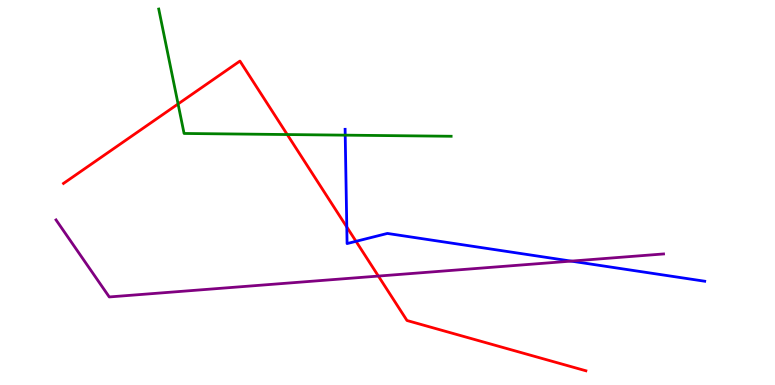[{'lines': ['blue', 'red'], 'intersections': [{'x': 4.47, 'y': 4.1}, {'x': 4.59, 'y': 3.73}]}, {'lines': ['green', 'red'], 'intersections': [{'x': 2.3, 'y': 7.3}, {'x': 3.71, 'y': 6.51}]}, {'lines': ['purple', 'red'], 'intersections': [{'x': 4.88, 'y': 2.83}]}, {'lines': ['blue', 'green'], 'intersections': [{'x': 4.45, 'y': 6.49}]}, {'lines': ['blue', 'purple'], 'intersections': [{'x': 7.37, 'y': 3.22}]}, {'lines': ['green', 'purple'], 'intersections': []}]